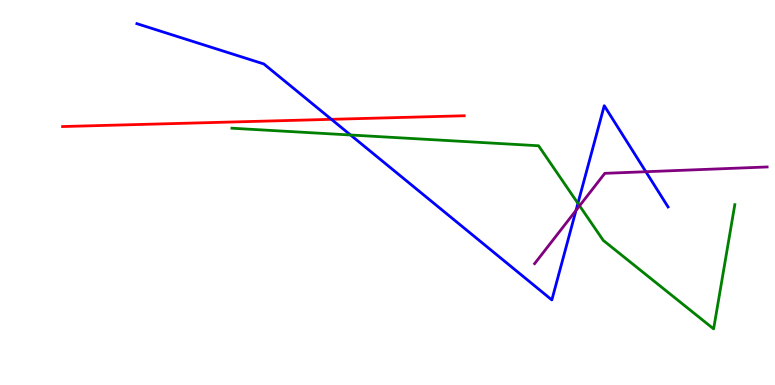[{'lines': ['blue', 'red'], 'intersections': [{'x': 4.28, 'y': 6.9}]}, {'lines': ['green', 'red'], 'intersections': []}, {'lines': ['purple', 'red'], 'intersections': []}, {'lines': ['blue', 'green'], 'intersections': [{'x': 4.52, 'y': 6.49}, {'x': 7.46, 'y': 4.72}]}, {'lines': ['blue', 'purple'], 'intersections': [{'x': 7.43, 'y': 4.53}, {'x': 8.33, 'y': 5.54}]}, {'lines': ['green', 'purple'], 'intersections': [{'x': 7.48, 'y': 4.66}]}]